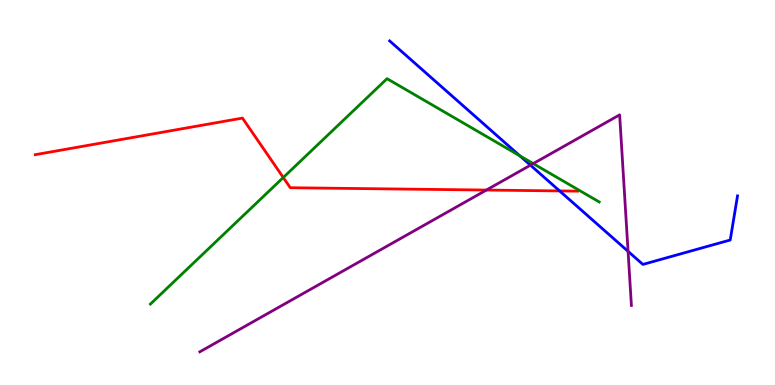[{'lines': ['blue', 'red'], 'intersections': [{'x': 7.22, 'y': 5.04}]}, {'lines': ['green', 'red'], 'intersections': [{'x': 3.66, 'y': 5.39}]}, {'lines': ['purple', 'red'], 'intersections': [{'x': 6.28, 'y': 5.06}]}, {'lines': ['blue', 'green'], 'intersections': [{'x': 6.71, 'y': 5.95}]}, {'lines': ['blue', 'purple'], 'intersections': [{'x': 6.84, 'y': 5.71}, {'x': 8.1, 'y': 3.47}]}, {'lines': ['green', 'purple'], 'intersections': [{'x': 6.88, 'y': 5.75}]}]